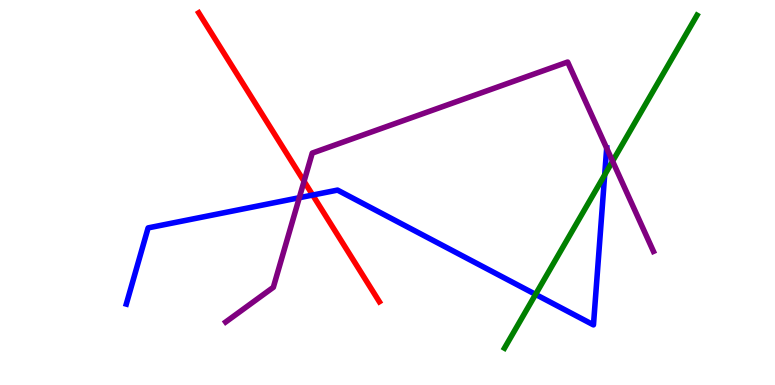[{'lines': ['blue', 'red'], 'intersections': [{'x': 4.03, 'y': 4.93}]}, {'lines': ['green', 'red'], 'intersections': []}, {'lines': ['purple', 'red'], 'intersections': [{'x': 3.92, 'y': 5.29}]}, {'lines': ['blue', 'green'], 'intersections': [{'x': 6.91, 'y': 2.35}, {'x': 7.8, 'y': 5.46}]}, {'lines': ['blue', 'purple'], 'intersections': [{'x': 3.86, 'y': 4.86}, {'x': 7.83, 'y': 6.15}]}, {'lines': ['green', 'purple'], 'intersections': [{'x': 7.9, 'y': 5.81}]}]